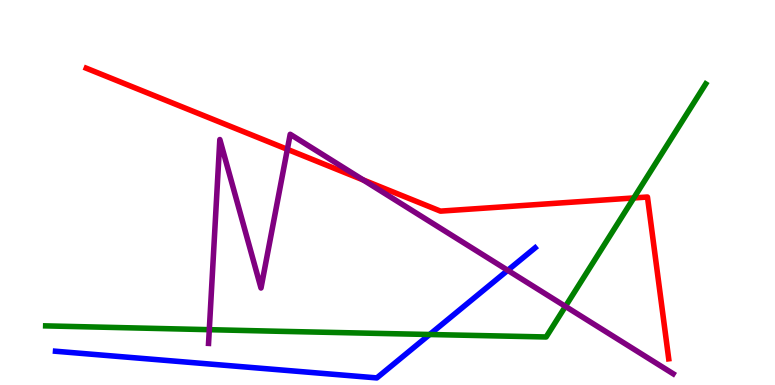[{'lines': ['blue', 'red'], 'intersections': []}, {'lines': ['green', 'red'], 'intersections': [{'x': 8.18, 'y': 4.86}]}, {'lines': ['purple', 'red'], 'intersections': [{'x': 3.71, 'y': 6.12}, {'x': 4.69, 'y': 5.33}]}, {'lines': ['blue', 'green'], 'intersections': [{'x': 5.54, 'y': 1.31}]}, {'lines': ['blue', 'purple'], 'intersections': [{'x': 6.55, 'y': 2.98}]}, {'lines': ['green', 'purple'], 'intersections': [{'x': 2.7, 'y': 1.44}, {'x': 7.3, 'y': 2.04}]}]